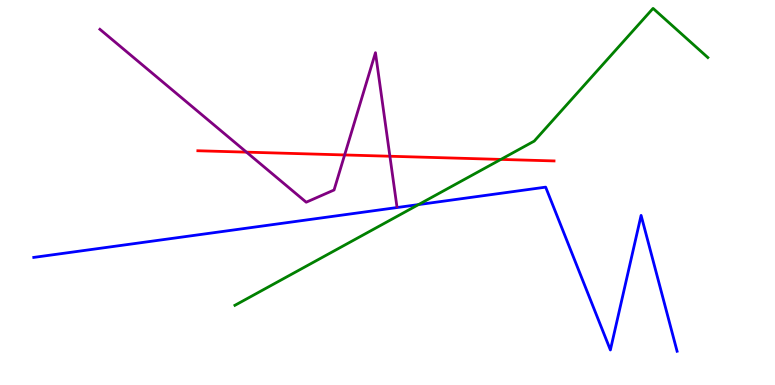[{'lines': ['blue', 'red'], 'intersections': []}, {'lines': ['green', 'red'], 'intersections': [{'x': 6.46, 'y': 5.86}]}, {'lines': ['purple', 'red'], 'intersections': [{'x': 3.18, 'y': 6.05}, {'x': 4.45, 'y': 5.98}, {'x': 5.03, 'y': 5.94}]}, {'lines': ['blue', 'green'], 'intersections': [{'x': 5.4, 'y': 4.69}]}, {'lines': ['blue', 'purple'], 'intersections': []}, {'lines': ['green', 'purple'], 'intersections': []}]